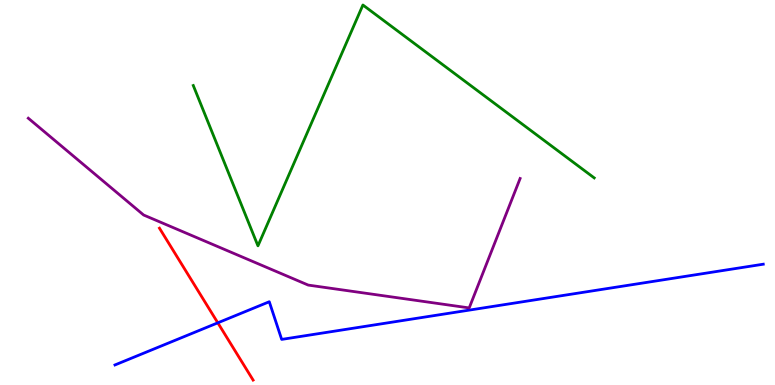[{'lines': ['blue', 'red'], 'intersections': [{'x': 2.81, 'y': 1.61}]}, {'lines': ['green', 'red'], 'intersections': []}, {'lines': ['purple', 'red'], 'intersections': []}, {'lines': ['blue', 'green'], 'intersections': []}, {'lines': ['blue', 'purple'], 'intersections': []}, {'lines': ['green', 'purple'], 'intersections': []}]